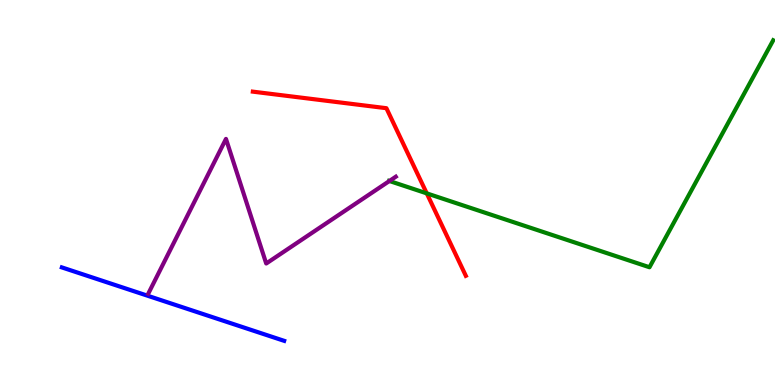[{'lines': ['blue', 'red'], 'intersections': []}, {'lines': ['green', 'red'], 'intersections': [{'x': 5.51, 'y': 4.98}]}, {'lines': ['purple', 'red'], 'intersections': []}, {'lines': ['blue', 'green'], 'intersections': []}, {'lines': ['blue', 'purple'], 'intersections': []}, {'lines': ['green', 'purple'], 'intersections': [{'x': 5.02, 'y': 5.3}]}]